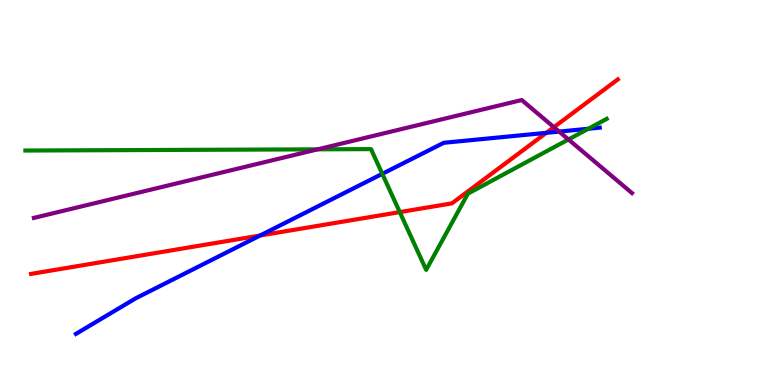[{'lines': ['blue', 'red'], 'intersections': [{'x': 3.36, 'y': 3.88}, {'x': 7.05, 'y': 6.55}]}, {'lines': ['green', 'red'], 'intersections': [{'x': 5.16, 'y': 4.49}]}, {'lines': ['purple', 'red'], 'intersections': [{'x': 7.15, 'y': 6.7}]}, {'lines': ['blue', 'green'], 'intersections': [{'x': 4.93, 'y': 5.48}, {'x': 7.59, 'y': 6.66}]}, {'lines': ['blue', 'purple'], 'intersections': [{'x': 7.21, 'y': 6.58}]}, {'lines': ['green', 'purple'], 'intersections': [{'x': 4.1, 'y': 6.12}, {'x': 7.33, 'y': 6.38}]}]